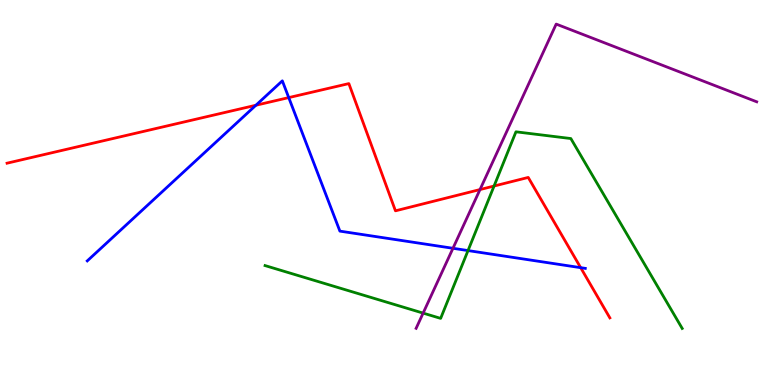[{'lines': ['blue', 'red'], 'intersections': [{'x': 3.3, 'y': 7.27}, {'x': 3.73, 'y': 7.47}, {'x': 7.49, 'y': 3.05}]}, {'lines': ['green', 'red'], 'intersections': [{'x': 6.38, 'y': 5.17}]}, {'lines': ['purple', 'red'], 'intersections': [{'x': 6.19, 'y': 5.08}]}, {'lines': ['blue', 'green'], 'intersections': [{'x': 6.04, 'y': 3.49}]}, {'lines': ['blue', 'purple'], 'intersections': [{'x': 5.84, 'y': 3.55}]}, {'lines': ['green', 'purple'], 'intersections': [{'x': 5.46, 'y': 1.87}]}]